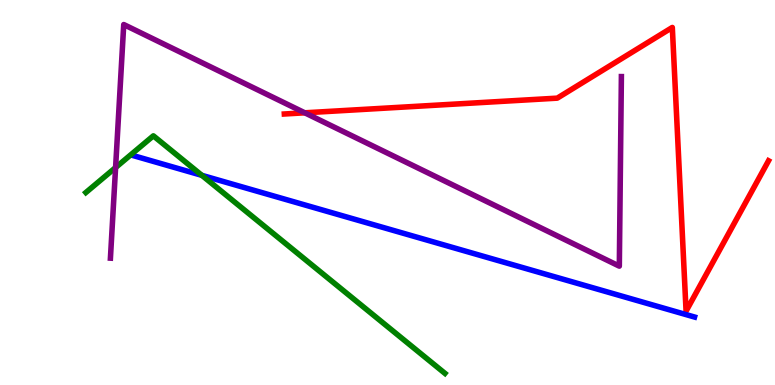[{'lines': ['blue', 'red'], 'intersections': []}, {'lines': ['green', 'red'], 'intersections': []}, {'lines': ['purple', 'red'], 'intersections': [{'x': 3.93, 'y': 7.07}]}, {'lines': ['blue', 'green'], 'intersections': [{'x': 2.6, 'y': 5.45}]}, {'lines': ['blue', 'purple'], 'intersections': []}, {'lines': ['green', 'purple'], 'intersections': [{'x': 1.49, 'y': 5.65}]}]